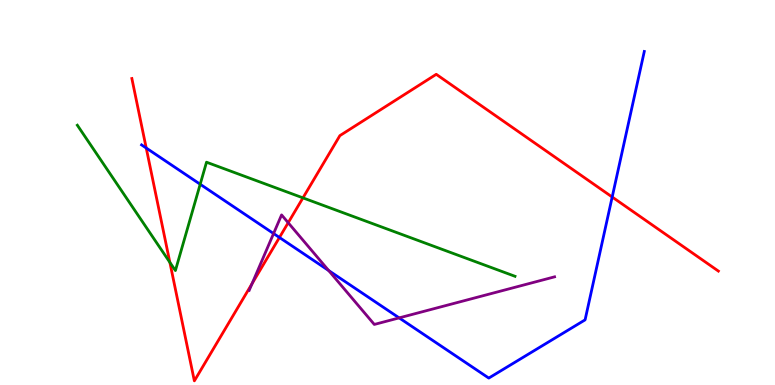[{'lines': ['blue', 'red'], 'intersections': [{'x': 1.89, 'y': 6.16}, {'x': 3.61, 'y': 3.83}, {'x': 7.9, 'y': 4.88}]}, {'lines': ['green', 'red'], 'intersections': [{'x': 2.19, 'y': 3.19}, {'x': 3.91, 'y': 4.86}]}, {'lines': ['purple', 'red'], 'intersections': [{'x': 3.25, 'y': 2.63}, {'x': 3.72, 'y': 4.21}]}, {'lines': ['blue', 'green'], 'intersections': [{'x': 2.58, 'y': 5.21}]}, {'lines': ['blue', 'purple'], 'intersections': [{'x': 3.53, 'y': 3.93}, {'x': 4.24, 'y': 2.97}, {'x': 5.15, 'y': 1.74}]}, {'lines': ['green', 'purple'], 'intersections': []}]